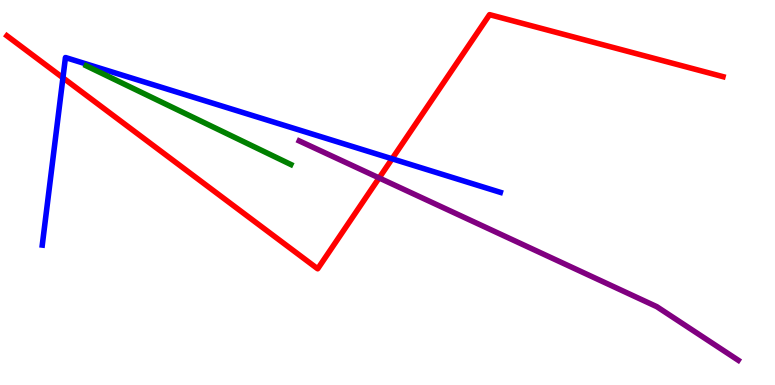[{'lines': ['blue', 'red'], 'intersections': [{'x': 0.812, 'y': 7.98}, {'x': 5.06, 'y': 5.88}]}, {'lines': ['green', 'red'], 'intersections': []}, {'lines': ['purple', 'red'], 'intersections': [{'x': 4.89, 'y': 5.38}]}, {'lines': ['blue', 'green'], 'intersections': []}, {'lines': ['blue', 'purple'], 'intersections': []}, {'lines': ['green', 'purple'], 'intersections': []}]